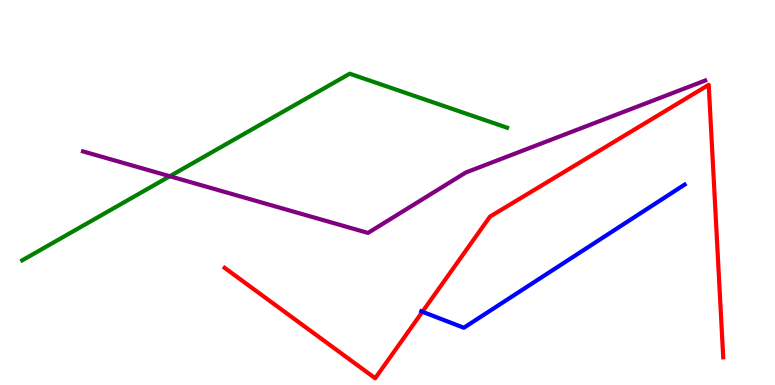[{'lines': ['blue', 'red'], 'intersections': [{'x': 5.45, 'y': 1.9}]}, {'lines': ['green', 'red'], 'intersections': []}, {'lines': ['purple', 'red'], 'intersections': []}, {'lines': ['blue', 'green'], 'intersections': []}, {'lines': ['blue', 'purple'], 'intersections': []}, {'lines': ['green', 'purple'], 'intersections': [{'x': 2.19, 'y': 5.42}]}]